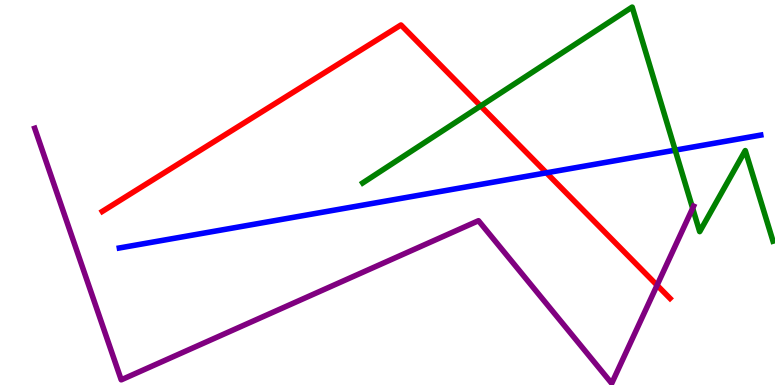[{'lines': ['blue', 'red'], 'intersections': [{'x': 7.05, 'y': 5.51}]}, {'lines': ['green', 'red'], 'intersections': [{'x': 6.2, 'y': 7.25}]}, {'lines': ['purple', 'red'], 'intersections': [{'x': 8.48, 'y': 2.59}]}, {'lines': ['blue', 'green'], 'intersections': [{'x': 8.71, 'y': 6.1}]}, {'lines': ['blue', 'purple'], 'intersections': []}, {'lines': ['green', 'purple'], 'intersections': [{'x': 8.94, 'y': 4.59}]}]